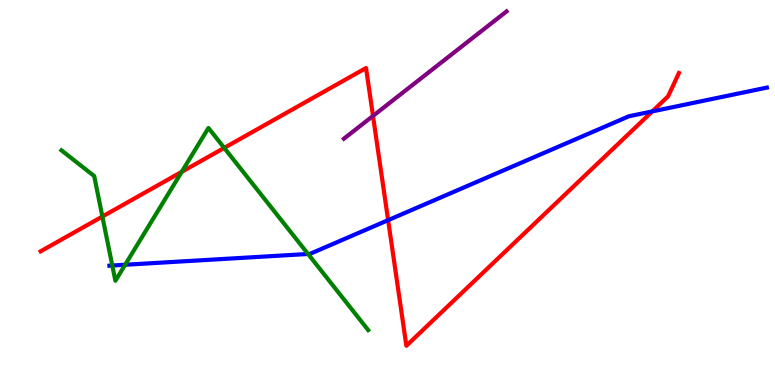[{'lines': ['blue', 'red'], 'intersections': [{'x': 5.01, 'y': 4.28}, {'x': 8.42, 'y': 7.11}]}, {'lines': ['green', 'red'], 'intersections': [{'x': 1.32, 'y': 4.38}, {'x': 2.35, 'y': 5.54}, {'x': 2.89, 'y': 6.16}]}, {'lines': ['purple', 'red'], 'intersections': [{'x': 4.81, 'y': 6.99}]}, {'lines': ['blue', 'green'], 'intersections': [{'x': 1.45, 'y': 3.1}, {'x': 1.61, 'y': 3.12}, {'x': 3.97, 'y': 3.4}]}, {'lines': ['blue', 'purple'], 'intersections': []}, {'lines': ['green', 'purple'], 'intersections': []}]